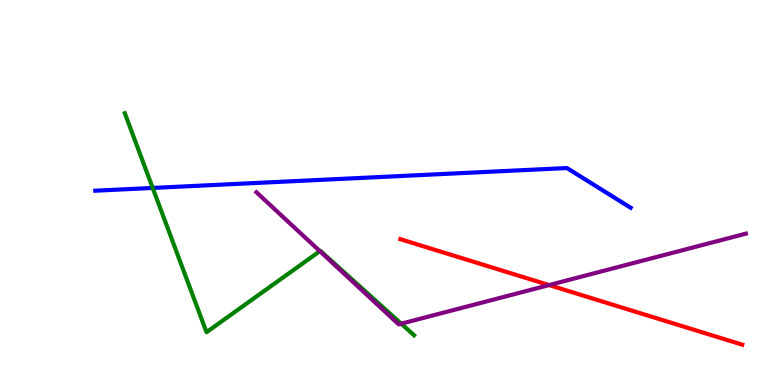[{'lines': ['blue', 'red'], 'intersections': []}, {'lines': ['green', 'red'], 'intersections': []}, {'lines': ['purple', 'red'], 'intersections': [{'x': 7.08, 'y': 2.6}]}, {'lines': ['blue', 'green'], 'intersections': [{'x': 1.97, 'y': 5.12}]}, {'lines': ['blue', 'purple'], 'intersections': []}, {'lines': ['green', 'purple'], 'intersections': [{'x': 4.13, 'y': 3.48}, {'x': 5.18, 'y': 1.59}]}]